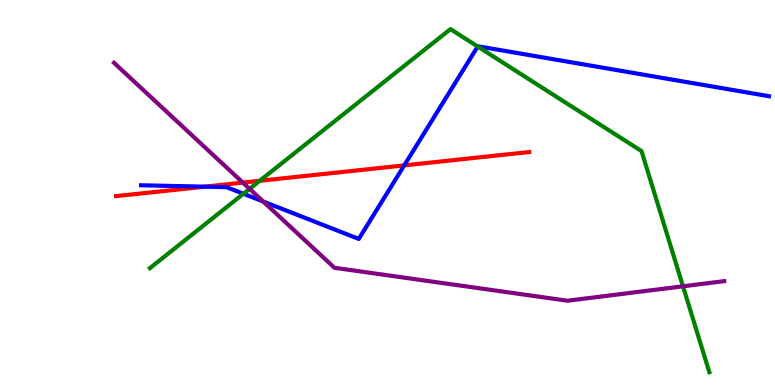[{'lines': ['blue', 'red'], 'intersections': [{'x': 2.64, 'y': 5.15}, {'x': 5.22, 'y': 5.7}]}, {'lines': ['green', 'red'], 'intersections': [{'x': 3.35, 'y': 5.3}]}, {'lines': ['purple', 'red'], 'intersections': [{'x': 3.13, 'y': 5.26}]}, {'lines': ['blue', 'green'], 'intersections': [{'x': 3.14, 'y': 4.97}, {'x': 6.16, 'y': 8.79}]}, {'lines': ['blue', 'purple'], 'intersections': [{'x': 3.4, 'y': 4.77}]}, {'lines': ['green', 'purple'], 'intersections': [{'x': 3.22, 'y': 5.09}, {'x': 8.81, 'y': 2.56}]}]